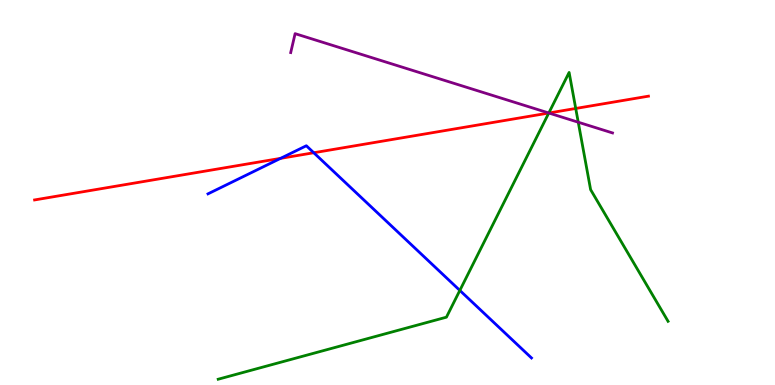[{'lines': ['blue', 'red'], 'intersections': [{'x': 3.62, 'y': 5.89}, {'x': 4.05, 'y': 6.03}]}, {'lines': ['green', 'red'], 'intersections': [{'x': 7.08, 'y': 7.06}, {'x': 7.43, 'y': 7.18}]}, {'lines': ['purple', 'red'], 'intersections': [{'x': 7.08, 'y': 7.06}]}, {'lines': ['blue', 'green'], 'intersections': [{'x': 5.93, 'y': 2.46}]}, {'lines': ['blue', 'purple'], 'intersections': []}, {'lines': ['green', 'purple'], 'intersections': [{'x': 7.08, 'y': 7.06}, {'x': 7.46, 'y': 6.83}]}]